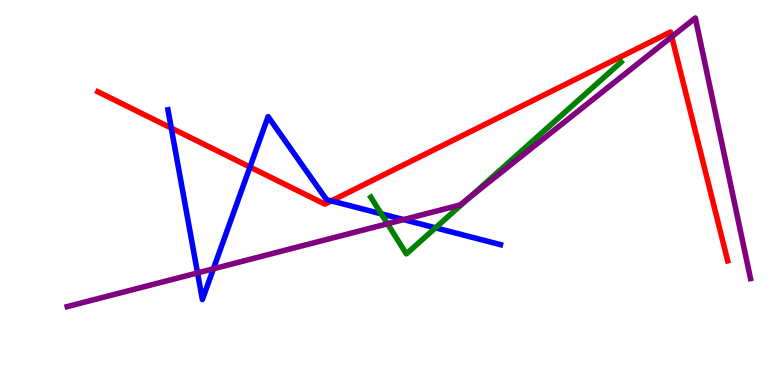[{'lines': ['blue', 'red'], 'intersections': [{'x': 2.21, 'y': 6.67}, {'x': 3.23, 'y': 5.66}, {'x': 4.28, 'y': 4.78}]}, {'lines': ['green', 'red'], 'intersections': []}, {'lines': ['purple', 'red'], 'intersections': [{'x': 8.67, 'y': 9.05}]}, {'lines': ['blue', 'green'], 'intersections': [{'x': 4.92, 'y': 4.45}, {'x': 5.62, 'y': 4.08}]}, {'lines': ['blue', 'purple'], 'intersections': [{'x': 2.55, 'y': 2.91}, {'x': 2.75, 'y': 3.02}, {'x': 5.21, 'y': 4.3}]}, {'lines': ['green', 'purple'], 'intersections': [{'x': 5.0, 'y': 4.19}, {'x': 6.05, 'y': 4.86}]}]